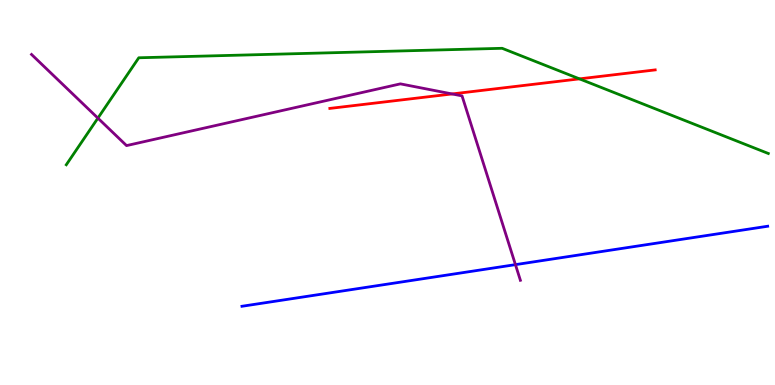[{'lines': ['blue', 'red'], 'intersections': []}, {'lines': ['green', 'red'], 'intersections': [{'x': 7.48, 'y': 7.95}]}, {'lines': ['purple', 'red'], 'intersections': [{'x': 5.83, 'y': 7.56}]}, {'lines': ['blue', 'green'], 'intersections': []}, {'lines': ['blue', 'purple'], 'intersections': [{'x': 6.65, 'y': 3.13}]}, {'lines': ['green', 'purple'], 'intersections': [{'x': 1.26, 'y': 6.93}]}]